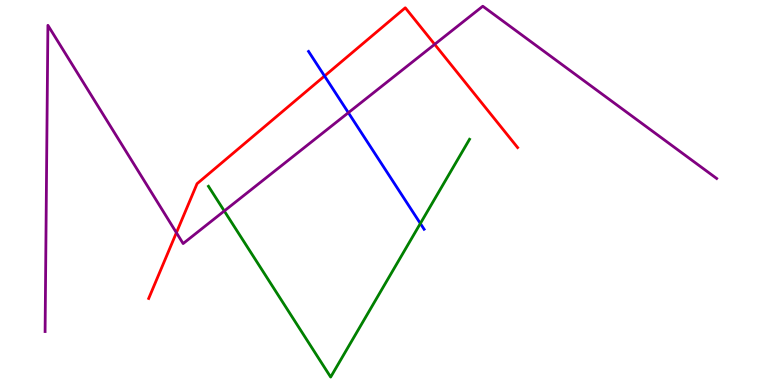[{'lines': ['blue', 'red'], 'intersections': [{'x': 4.19, 'y': 8.03}]}, {'lines': ['green', 'red'], 'intersections': []}, {'lines': ['purple', 'red'], 'intersections': [{'x': 2.28, 'y': 3.96}, {'x': 5.61, 'y': 8.85}]}, {'lines': ['blue', 'green'], 'intersections': [{'x': 5.42, 'y': 4.2}]}, {'lines': ['blue', 'purple'], 'intersections': [{'x': 4.5, 'y': 7.07}]}, {'lines': ['green', 'purple'], 'intersections': [{'x': 2.89, 'y': 4.52}]}]